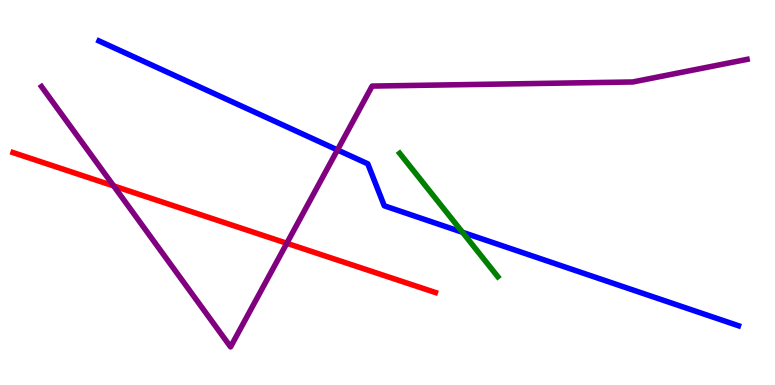[{'lines': ['blue', 'red'], 'intersections': []}, {'lines': ['green', 'red'], 'intersections': []}, {'lines': ['purple', 'red'], 'intersections': [{'x': 1.47, 'y': 5.17}, {'x': 3.7, 'y': 3.68}]}, {'lines': ['blue', 'green'], 'intersections': [{'x': 5.97, 'y': 3.97}]}, {'lines': ['blue', 'purple'], 'intersections': [{'x': 4.35, 'y': 6.11}]}, {'lines': ['green', 'purple'], 'intersections': []}]